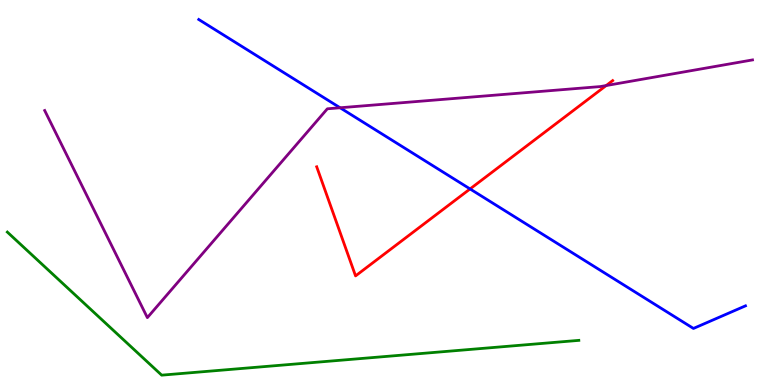[{'lines': ['blue', 'red'], 'intersections': [{'x': 6.07, 'y': 5.09}]}, {'lines': ['green', 'red'], 'intersections': []}, {'lines': ['purple', 'red'], 'intersections': [{'x': 7.82, 'y': 7.78}]}, {'lines': ['blue', 'green'], 'intersections': []}, {'lines': ['blue', 'purple'], 'intersections': [{'x': 4.39, 'y': 7.2}]}, {'lines': ['green', 'purple'], 'intersections': []}]